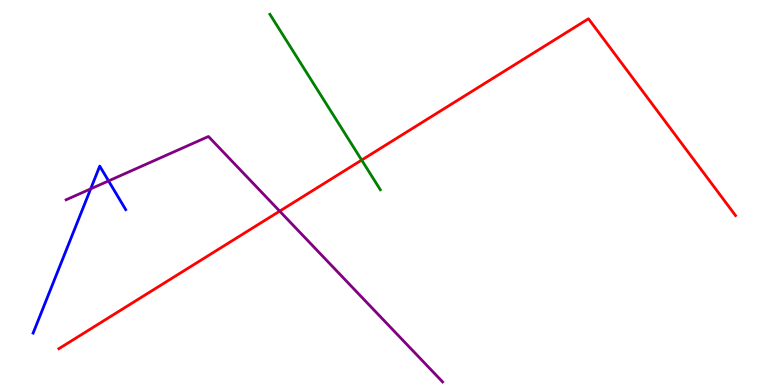[{'lines': ['blue', 'red'], 'intersections': []}, {'lines': ['green', 'red'], 'intersections': [{'x': 4.67, 'y': 5.84}]}, {'lines': ['purple', 'red'], 'intersections': [{'x': 3.61, 'y': 4.52}]}, {'lines': ['blue', 'green'], 'intersections': []}, {'lines': ['blue', 'purple'], 'intersections': [{'x': 1.17, 'y': 5.09}, {'x': 1.4, 'y': 5.3}]}, {'lines': ['green', 'purple'], 'intersections': []}]